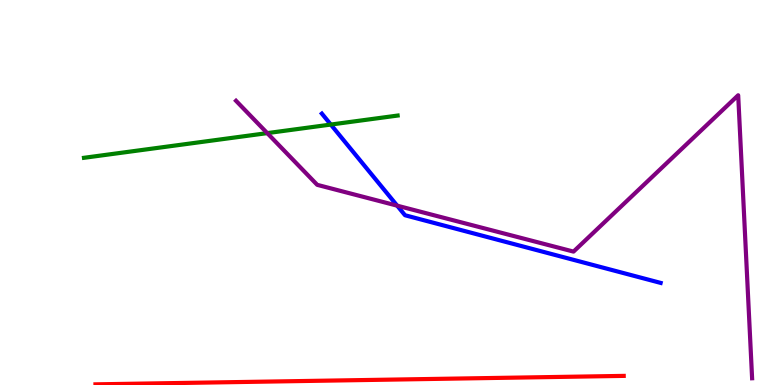[{'lines': ['blue', 'red'], 'intersections': []}, {'lines': ['green', 'red'], 'intersections': []}, {'lines': ['purple', 'red'], 'intersections': []}, {'lines': ['blue', 'green'], 'intersections': [{'x': 4.27, 'y': 6.76}]}, {'lines': ['blue', 'purple'], 'intersections': [{'x': 5.12, 'y': 4.66}]}, {'lines': ['green', 'purple'], 'intersections': [{'x': 3.45, 'y': 6.54}]}]